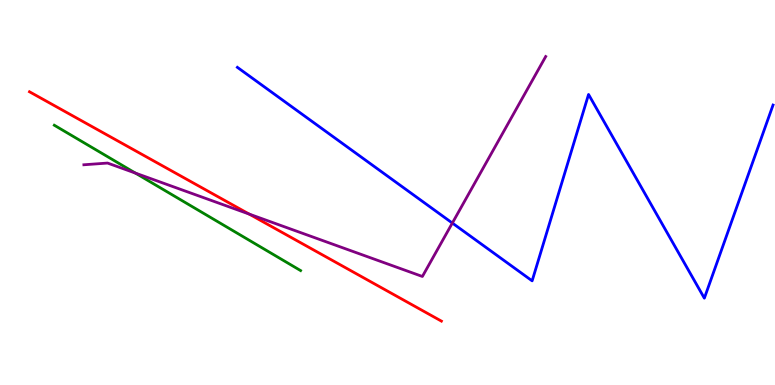[{'lines': ['blue', 'red'], 'intersections': []}, {'lines': ['green', 'red'], 'intersections': []}, {'lines': ['purple', 'red'], 'intersections': [{'x': 3.21, 'y': 4.44}]}, {'lines': ['blue', 'green'], 'intersections': []}, {'lines': ['blue', 'purple'], 'intersections': [{'x': 5.84, 'y': 4.21}]}, {'lines': ['green', 'purple'], 'intersections': [{'x': 1.75, 'y': 5.5}]}]